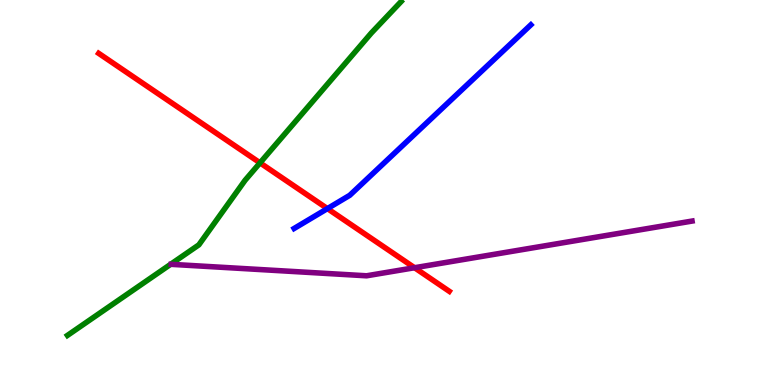[{'lines': ['blue', 'red'], 'intersections': [{'x': 4.22, 'y': 4.58}]}, {'lines': ['green', 'red'], 'intersections': [{'x': 3.36, 'y': 5.77}]}, {'lines': ['purple', 'red'], 'intersections': [{'x': 5.35, 'y': 3.05}]}, {'lines': ['blue', 'green'], 'intersections': []}, {'lines': ['blue', 'purple'], 'intersections': []}, {'lines': ['green', 'purple'], 'intersections': []}]